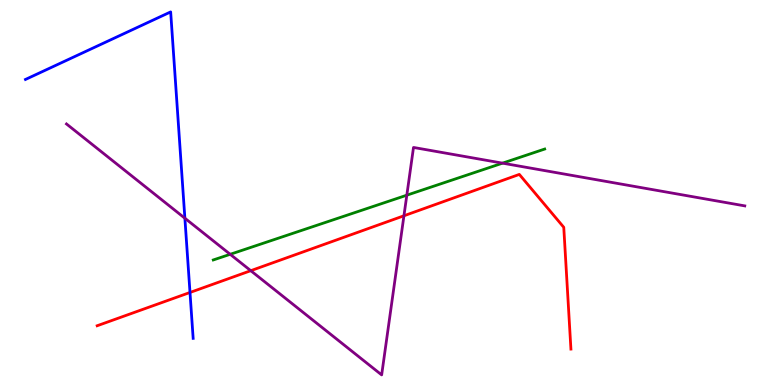[{'lines': ['blue', 'red'], 'intersections': [{'x': 2.45, 'y': 2.4}]}, {'lines': ['green', 'red'], 'intersections': []}, {'lines': ['purple', 'red'], 'intersections': [{'x': 3.24, 'y': 2.97}, {'x': 5.21, 'y': 4.4}]}, {'lines': ['blue', 'green'], 'intersections': []}, {'lines': ['blue', 'purple'], 'intersections': [{'x': 2.39, 'y': 4.33}]}, {'lines': ['green', 'purple'], 'intersections': [{'x': 2.97, 'y': 3.39}, {'x': 5.25, 'y': 4.93}, {'x': 6.48, 'y': 5.76}]}]